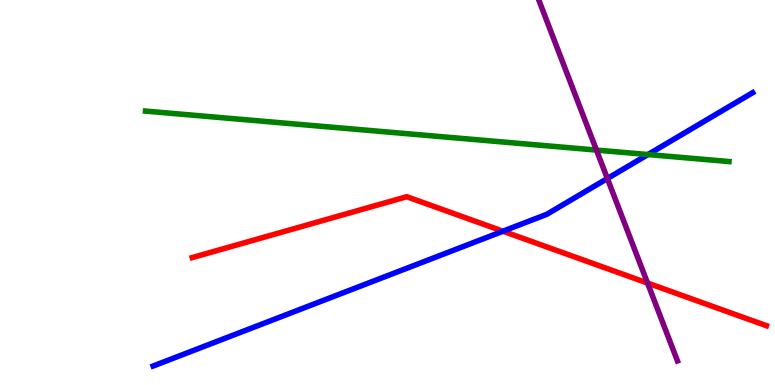[{'lines': ['blue', 'red'], 'intersections': [{'x': 6.49, 'y': 3.99}]}, {'lines': ['green', 'red'], 'intersections': []}, {'lines': ['purple', 'red'], 'intersections': [{'x': 8.36, 'y': 2.65}]}, {'lines': ['blue', 'green'], 'intersections': [{'x': 8.36, 'y': 5.99}]}, {'lines': ['blue', 'purple'], 'intersections': [{'x': 7.84, 'y': 5.36}]}, {'lines': ['green', 'purple'], 'intersections': [{'x': 7.7, 'y': 6.1}]}]